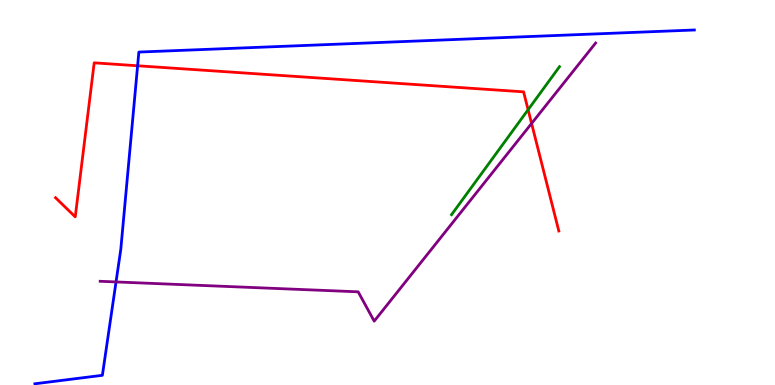[{'lines': ['blue', 'red'], 'intersections': [{'x': 1.78, 'y': 8.29}]}, {'lines': ['green', 'red'], 'intersections': [{'x': 6.81, 'y': 7.15}]}, {'lines': ['purple', 'red'], 'intersections': [{'x': 6.86, 'y': 6.79}]}, {'lines': ['blue', 'green'], 'intersections': []}, {'lines': ['blue', 'purple'], 'intersections': [{'x': 1.5, 'y': 2.68}]}, {'lines': ['green', 'purple'], 'intersections': []}]